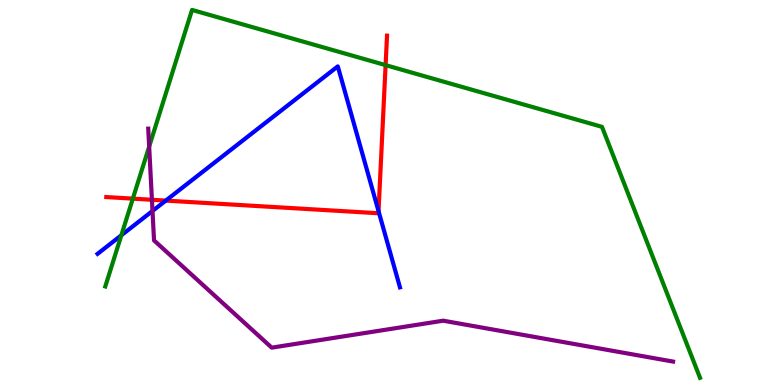[{'lines': ['blue', 'red'], 'intersections': [{'x': 2.14, 'y': 4.79}, {'x': 4.88, 'y': 4.51}]}, {'lines': ['green', 'red'], 'intersections': [{'x': 1.71, 'y': 4.84}, {'x': 4.98, 'y': 8.31}]}, {'lines': ['purple', 'red'], 'intersections': [{'x': 1.96, 'y': 4.81}]}, {'lines': ['blue', 'green'], 'intersections': [{'x': 1.57, 'y': 3.89}]}, {'lines': ['blue', 'purple'], 'intersections': [{'x': 1.97, 'y': 4.52}]}, {'lines': ['green', 'purple'], 'intersections': [{'x': 1.92, 'y': 6.19}]}]